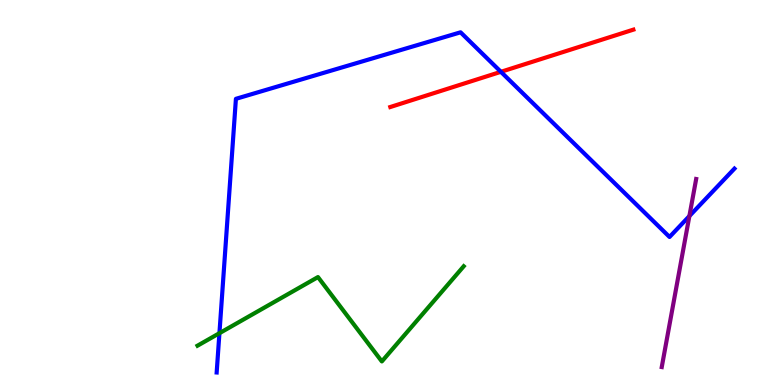[{'lines': ['blue', 'red'], 'intersections': [{'x': 6.46, 'y': 8.13}]}, {'lines': ['green', 'red'], 'intersections': []}, {'lines': ['purple', 'red'], 'intersections': []}, {'lines': ['blue', 'green'], 'intersections': [{'x': 2.83, 'y': 1.35}]}, {'lines': ['blue', 'purple'], 'intersections': [{'x': 8.9, 'y': 4.39}]}, {'lines': ['green', 'purple'], 'intersections': []}]